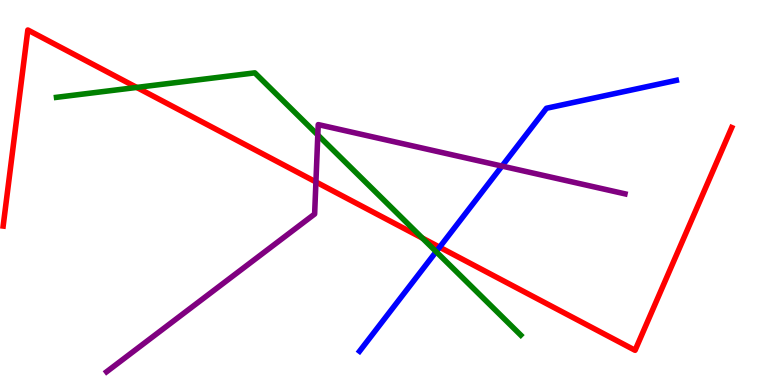[{'lines': ['blue', 'red'], 'intersections': [{'x': 5.67, 'y': 3.58}]}, {'lines': ['green', 'red'], 'intersections': [{'x': 1.76, 'y': 7.73}, {'x': 5.45, 'y': 3.82}]}, {'lines': ['purple', 'red'], 'intersections': [{'x': 4.08, 'y': 5.27}]}, {'lines': ['blue', 'green'], 'intersections': [{'x': 5.63, 'y': 3.46}]}, {'lines': ['blue', 'purple'], 'intersections': [{'x': 6.48, 'y': 5.69}]}, {'lines': ['green', 'purple'], 'intersections': [{'x': 4.1, 'y': 6.49}]}]